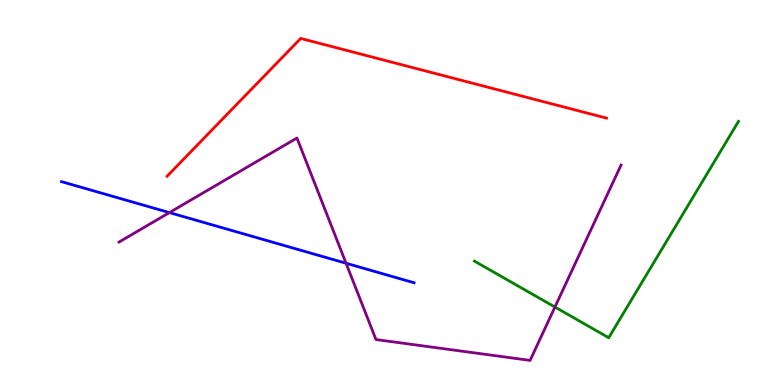[{'lines': ['blue', 'red'], 'intersections': []}, {'lines': ['green', 'red'], 'intersections': []}, {'lines': ['purple', 'red'], 'intersections': []}, {'lines': ['blue', 'green'], 'intersections': []}, {'lines': ['blue', 'purple'], 'intersections': [{'x': 2.19, 'y': 4.48}, {'x': 4.47, 'y': 3.16}]}, {'lines': ['green', 'purple'], 'intersections': [{'x': 7.16, 'y': 2.02}]}]